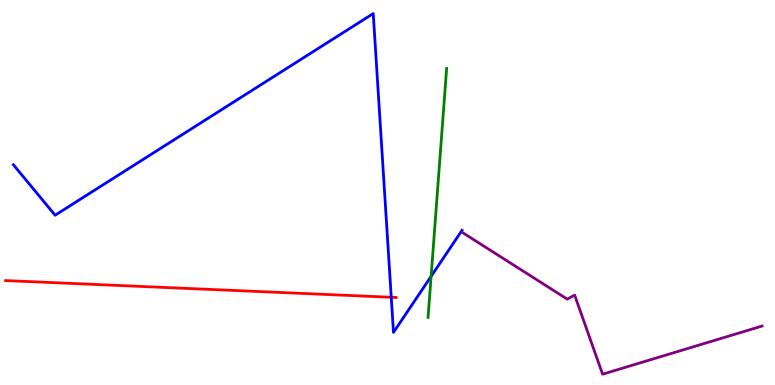[{'lines': ['blue', 'red'], 'intersections': [{'x': 5.05, 'y': 2.28}]}, {'lines': ['green', 'red'], 'intersections': []}, {'lines': ['purple', 'red'], 'intersections': []}, {'lines': ['blue', 'green'], 'intersections': [{'x': 5.56, 'y': 2.82}]}, {'lines': ['blue', 'purple'], 'intersections': []}, {'lines': ['green', 'purple'], 'intersections': []}]